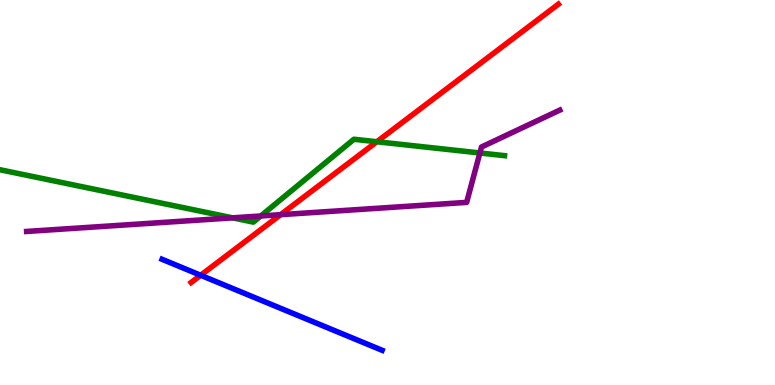[{'lines': ['blue', 'red'], 'intersections': [{'x': 2.59, 'y': 2.85}]}, {'lines': ['green', 'red'], 'intersections': [{'x': 4.86, 'y': 6.32}]}, {'lines': ['purple', 'red'], 'intersections': [{'x': 3.62, 'y': 4.42}]}, {'lines': ['blue', 'green'], 'intersections': []}, {'lines': ['blue', 'purple'], 'intersections': []}, {'lines': ['green', 'purple'], 'intersections': [{'x': 3.0, 'y': 4.34}, {'x': 3.37, 'y': 4.39}, {'x': 6.19, 'y': 6.03}]}]